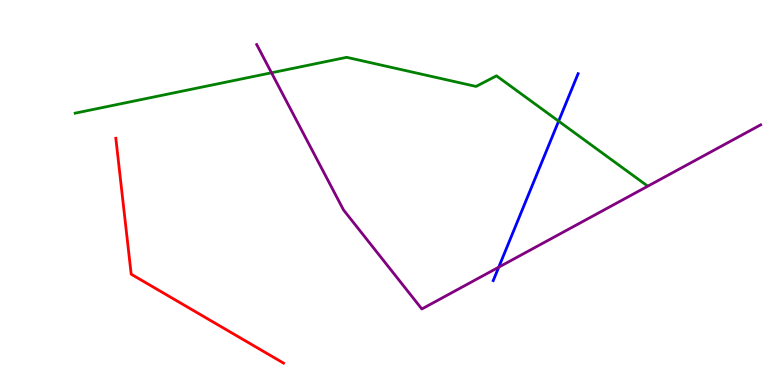[{'lines': ['blue', 'red'], 'intersections': []}, {'lines': ['green', 'red'], 'intersections': []}, {'lines': ['purple', 'red'], 'intersections': []}, {'lines': ['blue', 'green'], 'intersections': [{'x': 7.21, 'y': 6.85}]}, {'lines': ['blue', 'purple'], 'intersections': [{'x': 6.44, 'y': 3.06}]}, {'lines': ['green', 'purple'], 'intersections': [{'x': 3.5, 'y': 8.11}]}]